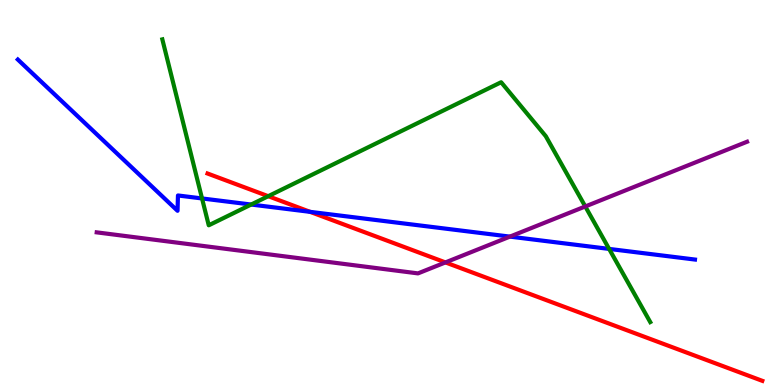[{'lines': ['blue', 'red'], 'intersections': [{'x': 4.0, 'y': 4.5}]}, {'lines': ['green', 'red'], 'intersections': [{'x': 3.46, 'y': 4.9}]}, {'lines': ['purple', 'red'], 'intersections': [{'x': 5.75, 'y': 3.18}]}, {'lines': ['blue', 'green'], 'intersections': [{'x': 2.61, 'y': 4.85}, {'x': 3.24, 'y': 4.69}, {'x': 7.86, 'y': 3.53}]}, {'lines': ['blue', 'purple'], 'intersections': [{'x': 6.58, 'y': 3.85}]}, {'lines': ['green', 'purple'], 'intersections': [{'x': 7.55, 'y': 4.64}]}]